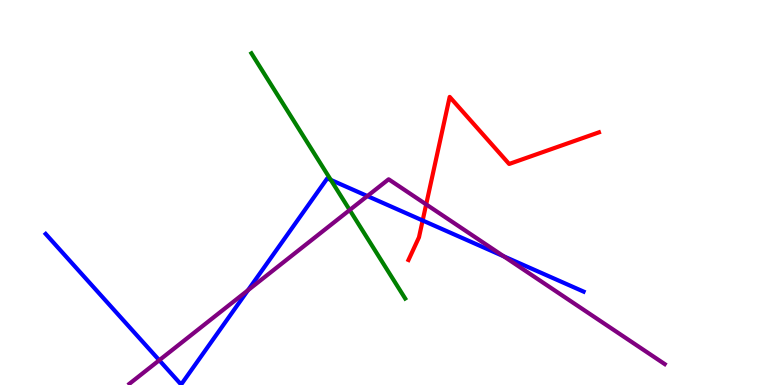[{'lines': ['blue', 'red'], 'intersections': [{'x': 5.45, 'y': 4.27}]}, {'lines': ['green', 'red'], 'intersections': []}, {'lines': ['purple', 'red'], 'intersections': [{'x': 5.5, 'y': 4.69}]}, {'lines': ['blue', 'green'], 'intersections': [{'x': 4.27, 'y': 5.33}]}, {'lines': ['blue', 'purple'], 'intersections': [{'x': 2.06, 'y': 0.643}, {'x': 3.2, 'y': 2.46}, {'x': 4.74, 'y': 4.91}, {'x': 6.5, 'y': 3.34}]}, {'lines': ['green', 'purple'], 'intersections': [{'x': 4.51, 'y': 4.55}]}]